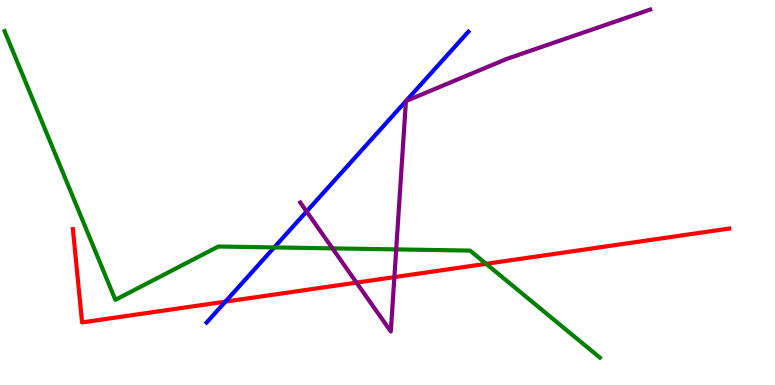[{'lines': ['blue', 'red'], 'intersections': [{'x': 2.91, 'y': 2.17}]}, {'lines': ['green', 'red'], 'intersections': [{'x': 6.27, 'y': 3.15}]}, {'lines': ['purple', 'red'], 'intersections': [{'x': 4.6, 'y': 2.66}, {'x': 5.09, 'y': 2.8}]}, {'lines': ['blue', 'green'], 'intersections': [{'x': 3.54, 'y': 3.57}]}, {'lines': ['blue', 'purple'], 'intersections': [{'x': 3.96, 'y': 4.51}, {'x': 5.24, 'y': 7.37}, {'x': 5.24, 'y': 7.38}]}, {'lines': ['green', 'purple'], 'intersections': [{'x': 4.29, 'y': 3.55}, {'x': 5.11, 'y': 3.52}]}]